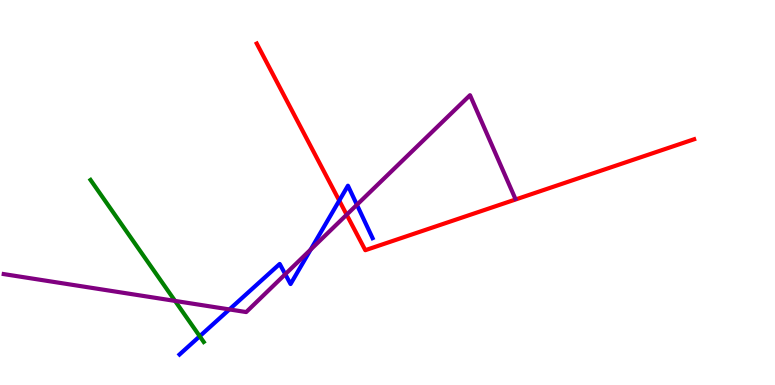[{'lines': ['blue', 'red'], 'intersections': [{'x': 4.38, 'y': 4.79}]}, {'lines': ['green', 'red'], 'intersections': []}, {'lines': ['purple', 'red'], 'intersections': [{'x': 4.47, 'y': 4.42}]}, {'lines': ['blue', 'green'], 'intersections': [{'x': 2.58, 'y': 1.27}]}, {'lines': ['blue', 'purple'], 'intersections': [{'x': 2.96, 'y': 1.96}, {'x': 3.68, 'y': 2.88}, {'x': 4.01, 'y': 3.52}, {'x': 4.61, 'y': 4.68}]}, {'lines': ['green', 'purple'], 'intersections': [{'x': 2.26, 'y': 2.18}]}]